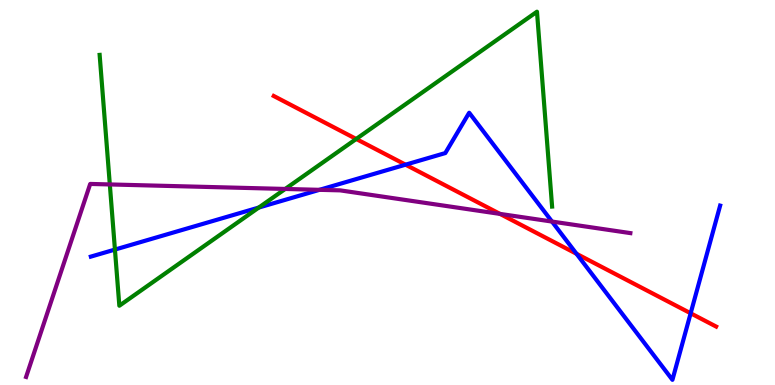[{'lines': ['blue', 'red'], 'intersections': [{'x': 5.23, 'y': 5.72}, {'x': 7.44, 'y': 3.41}, {'x': 8.91, 'y': 1.86}]}, {'lines': ['green', 'red'], 'intersections': [{'x': 4.6, 'y': 6.39}]}, {'lines': ['purple', 'red'], 'intersections': [{'x': 6.45, 'y': 4.44}]}, {'lines': ['blue', 'green'], 'intersections': [{'x': 1.48, 'y': 3.52}, {'x': 3.34, 'y': 4.61}]}, {'lines': ['blue', 'purple'], 'intersections': [{'x': 4.12, 'y': 5.07}, {'x': 7.12, 'y': 4.25}]}, {'lines': ['green', 'purple'], 'intersections': [{'x': 1.42, 'y': 5.21}, {'x': 3.68, 'y': 5.09}]}]